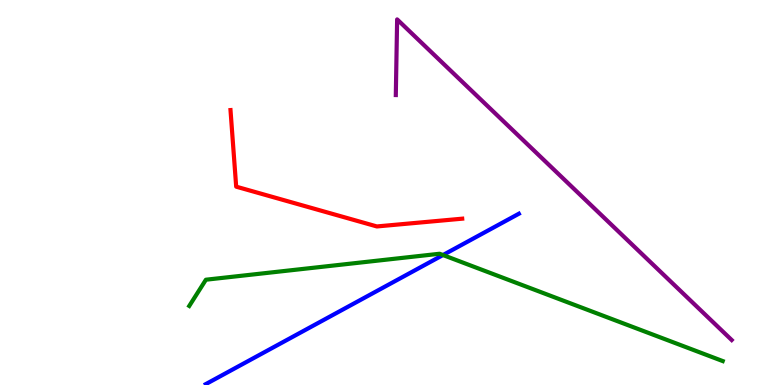[{'lines': ['blue', 'red'], 'intersections': []}, {'lines': ['green', 'red'], 'intersections': []}, {'lines': ['purple', 'red'], 'intersections': []}, {'lines': ['blue', 'green'], 'intersections': [{'x': 5.72, 'y': 3.38}]}, {'lines': ['blue', 'purple'], 'intersections': []}, {'lines': ['green', 'purple'], 'intersections': []}]